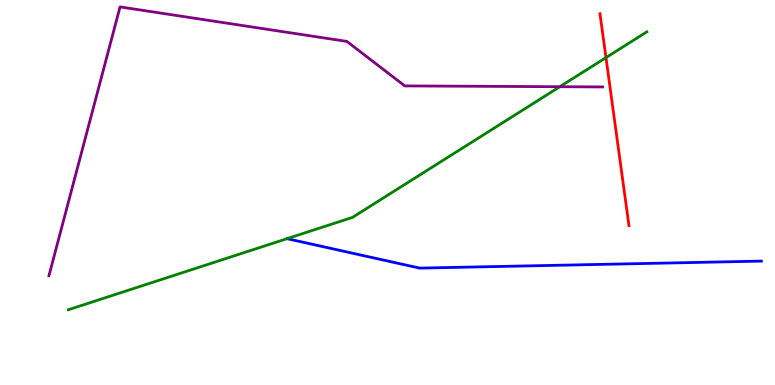[{'lines': ['blue', 'red'], 'intersections': []}, {'lines': ['green', 'red'], 'intersections': [{'x': 7.82, 'y': 8.5}]}, {'lines': ['purple', 'red'], 'intersections': []}, {'lines': ['blue', 'green'], 'intersections': []}, {'lines': ['blue', 'purple'], 'intersections': []}, {'lines': ['green', 'purple'], 'intersections': [{'x': 7.22, 'y': 7.75}]}]